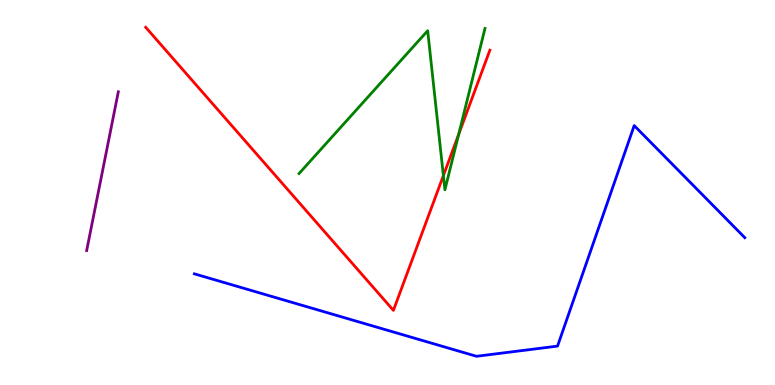[{'lines': ['blue', 'red'], 'intersections': []}, {'lines': ['green', 'red'], 'intersections': [{'x': 5.72, 'y': 5.44}, {'x': 5.92, 'y': 6.51}]}, {'lines': ['purple', 'red'], 'intersections': []}, {'lines': ['blue', 'green'], 'intersections': []}, {'lines': ['blue', 'purple'], 'intersections': []}, {'lines': ['green', 'purple'], 'intersections': []}]